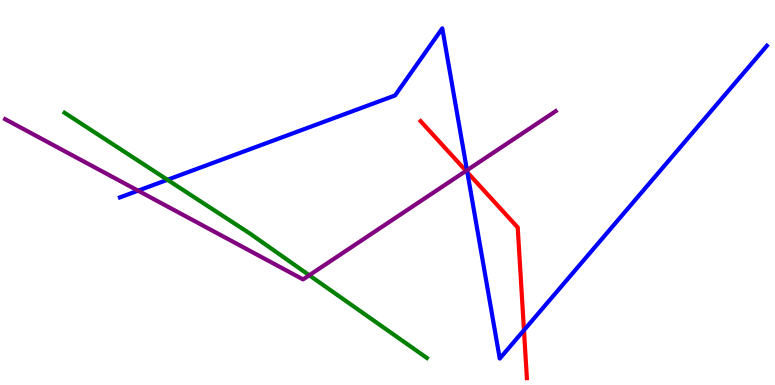[{'lines': ['blue', 'red'], 'intersections': [{'x': 6.03, 'y': 5.52}, {'x': 6.76, 'y': 1.42}]}, {'lines': ['green', 'red'], 'intersections': []}, {'lines': ['purple', 'red'], 'intersections': [{'x': 6.01, 'y': 5.56}]}, {'lines': ['blue', 'green'], 'intersections': [{'x': 2.16, 'y': 5.33}]}, {'lines': ['blue', 'purple'], 'intersections': [{'x': 1.78, 'y': 5.05}, {'x': 6.03, 'y': 5.58}]}, {'lines': ['green', 'purple'], 'intersections': [{'x': 3.99, 'y': 2.85}]}]